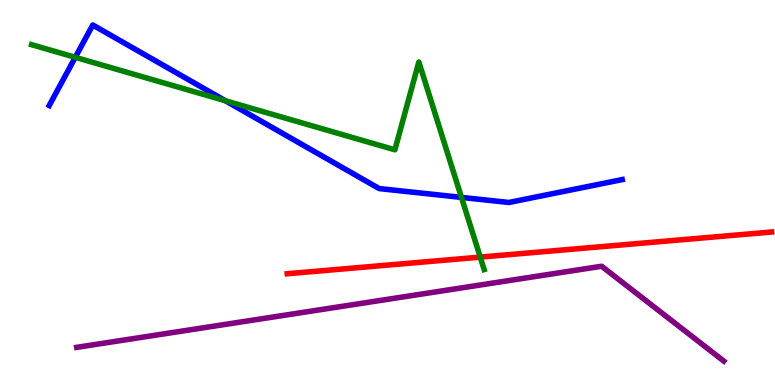[{'lines': ['blue', 'red'], 'intersections': []}, {'lines': ['green', 'red'], 'intersections': [{'x': 6.2, 'y': 3.32}]}, {'lines': ['purple', 'red'], 'intersections': []}, {'lines': ['blue', 'green'], 'intersections': [{'x': 0.971, 'y': 8.51}, {'x': 2.91, 'y': 7.38}, {'x': 5.95, 'y': 4.87}]}, {'lines': ['blue', 'purple'], 'intersections': []}, {'lines': ['green', 'purple'], 'intersections': []}]